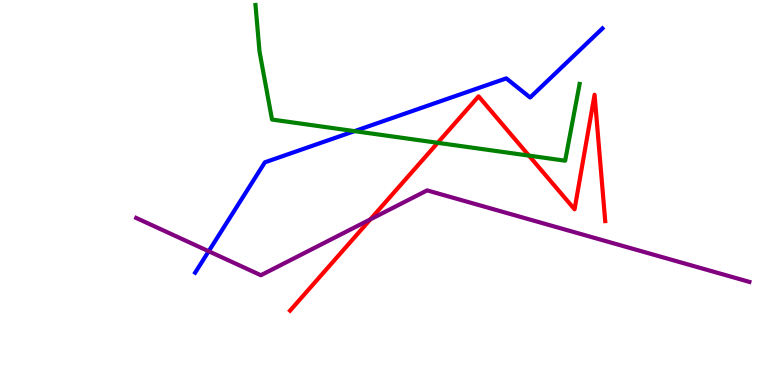[{'lines': ['blue', 'red'], 'intersections': []}, {'lines': ['green', 'red'], 'intersections': [{'x': 5.65, 'y': 6.29}, {'x': 6.83, 'y': 5.96}]}, {'lines': ['purple', 'red'], 'intersections': [{'x': 4.78, 'y': 4.3}]}, {'lines': ['blue', 'green'], 'intersections': [{'x': 4.57, 'y': 6.59}]}, {'lines': ['blue', 'purple'], 'intersections': [{'x': 2.69, 'y': 3.47}]}, {'lines': ['green', 'purple'], 'intersections': []}]